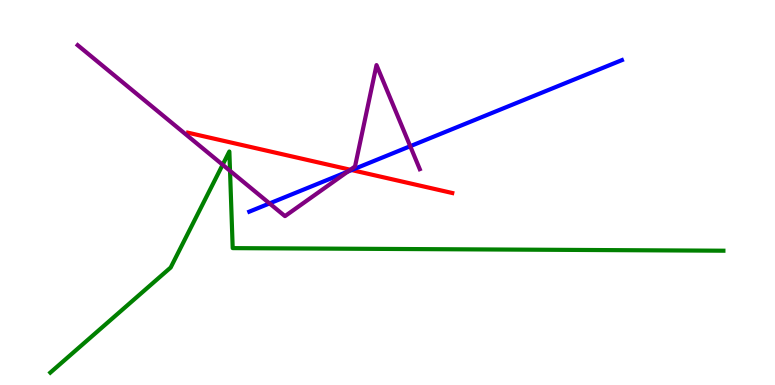[{'lines': ['blue', 'red'], 'intersections': [{'x': 4.54, 'y': 5.58}]}, {'lines': ['green', 'red'], 'intersections': []}, {'lines': ['purple', 'red'], 'intersections': [{'x': 4.52, 'y': 5.59}]}, {'lines': ['blue', 'green'], 'intersections': []}, {'lines': ['blue', 'purple'], 'intersections': [{'x': 3.48, 'y': 4.72}, {'x': 4.49, 'y': 5.54}, {'x': 5.29, 'y': 6.2}]}, {'lines': ['green', 'purple'], 'intersections': [{'x': 2.87, 'y': 5.72}, {'x': 2.97, 'y': 5.56}]}]